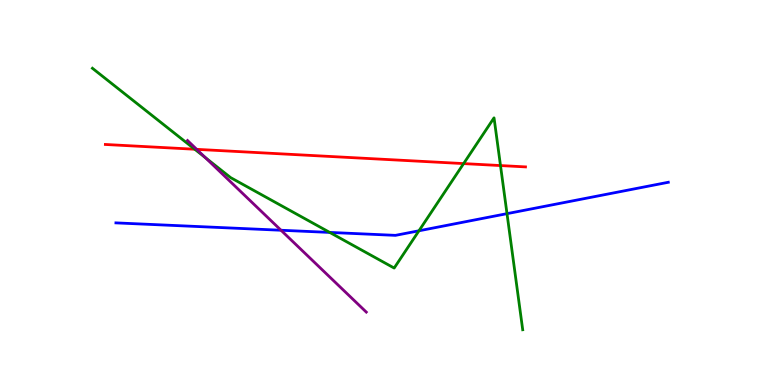[{'lines': ['blue', 'red'], 'intersections': []}, {'lines': ['green', 'red'], 'intersections': [{'x': 2.51, 'y': 6.12}, {'x': 5.98, 'y': 5.75}, {'x': 6.46, 'y': 5.7}]}, {'lines': ['purple', 'red'], 'intersections': [{'x': 2.54, 'y': 6.12}]}, {'lines': ['blue', 'green'], 'intersections': [{'x': 4.25, 'y': 3.96}, {'x': 5.41, 'y': 4.01}, {'x': 6.54, 'y': 4.45}]}, {'lines': ['blue', 'purple'], 'intersections': [{'x': 3.63, 'y': 4.02}]}, {'lines': ['green', 'purple'], 'intersections': [{'x': 2.65, 'y': 5.91}]}]